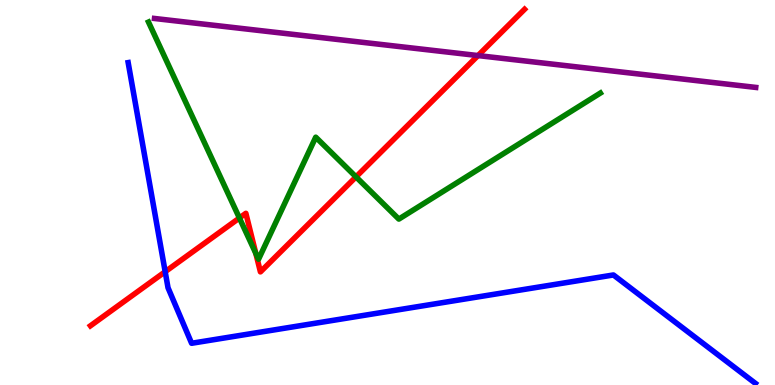[{'lines': ['blue', 'red'], 'intersections': [{'x': 2.13, 'y': 2.94}]}, {'lines': ['green', 'red'], 'intersections': [{'x': 3.09, 'y': 4.34}, {'x': 3.3, 'y': 3.42}, {'x': 4.59, 'y': 5.41}]}, {'lines': ['purple', 'red'], 'intersections': [{'x': 6.17, 'y': 8.56}]}, {'lines': ['blue', 'green'], 'intersections': []}, {'lines': ['blue', 'purple'], 'intersections': []}, {'lines': ['green', 'purple'], 'intersections': []}]